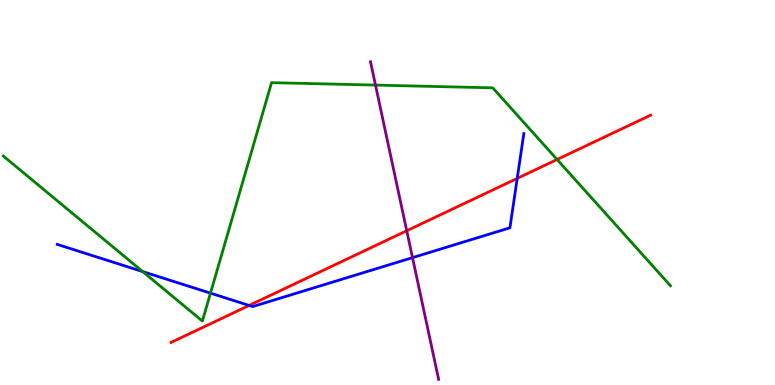[{'lines': ['blue', 'red'], 'intersections': [{'x': 3.21, 'y': 2.07}, {'x': 6.67, 'y': 5.37}]}, {'lines': ['green', 'red'], 'intersections': [{'x': 7.19, 'y': 5.86}]}, {'lines': ['purple', 'red'], 'intersections': [{'x': 5.25, 'y': 4.01}]}, {'lines': ['blue', 'green'], 'intersections': [{'x': 1.84, 'y': 2.95}, {'x': 2.72, 'y': 2.39}]}, {'lines': ['blue', 'purple'], 'intersections': [{'x': 5.32, 'y': 3.31}]}, {'lines': ['green', 'purple'], 'intersections': [{'x': 4.85, 'y': 7.79}]}]